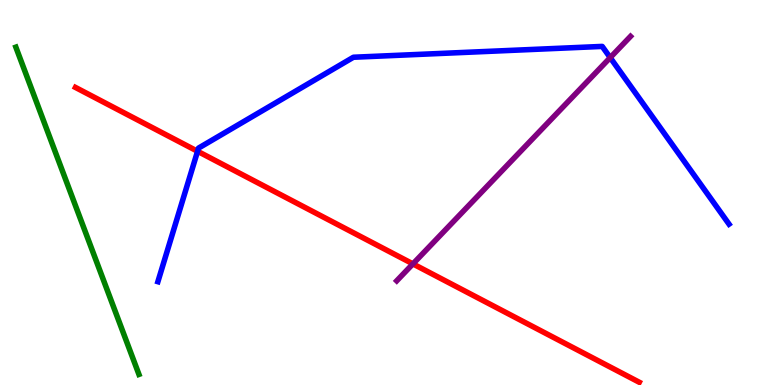[{'lines': ['blue', 'red'], 'intersections': [{'x': 2.55, 'y': 6.07}]}, {'lines': ['green', 'red'], 'intersections': []}, {'lines': ['purple', 'red'], 'intersections': [{'x': 5.33, 'y': 3.15}]}, {'lines': ['blue', 'green'], 'intersections': []}, {'lines': ['blue', 'purple'], 'intersections': [{'x': 7.87, 'y': 8.5}]}, {'lines': ['green', 'purple'], 'intersections': []}]